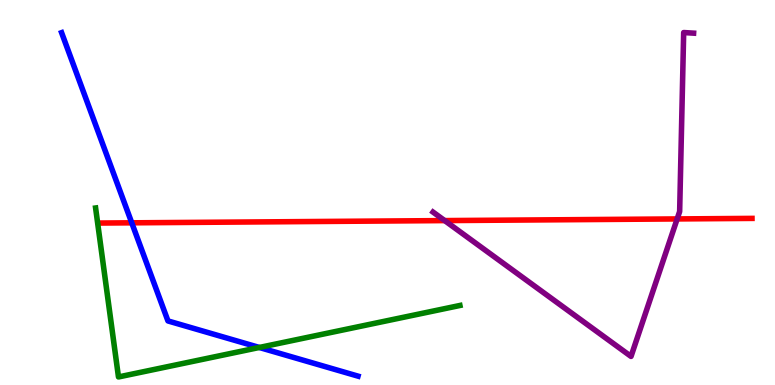[{'lines': ['blue', 'red'], 'intersections': [{'x': 1.7, 'y': 4.21}]}, {'lines': ['green', 'red'], 'intersections': []}, {'lines': ['purple', 'red'], 'intersections': [{'x': 5.74, 'y': 4.27}, {'x': 8.74, 'y': 4.31}]}, {'lines': ['blue', 'green'], 'intersections': [{'x': 3.35, 'y': 0.975}]}, {'lines': ['blue', 'purple'], 'intersections': []}, {'lines': ['green', 'purple'], 'intersections': []}]